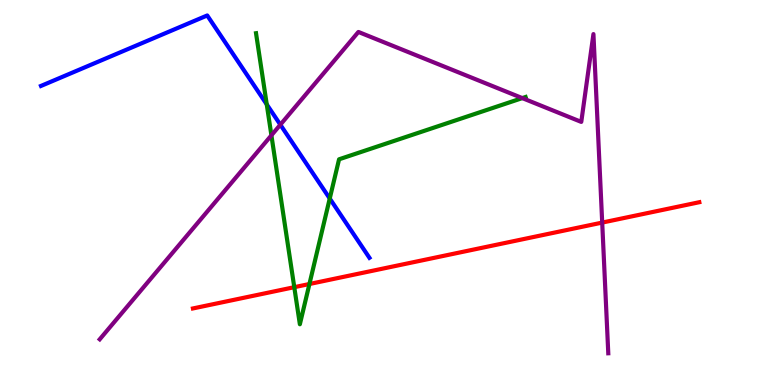[{'lines': ['blue', 'red'], 'intersections': []}, {'lines': ['green', 'red'], 'intersections': [{'x': 3.8, 'y': 2.54}, {'x': 3.99, 'y': 2.62}]}, {'lines': ['purple', 'red'], 'intersections': [{'x': 7.77, 'y': 4.22}]}, {'lines': ['blue', 'green'], 'intersections': [{'x': 3.44, 'y': 7.29}, {'x': 4.25, 'y': 4.84}]}, {'lines': ['blue', 'purple'], 'intersections': [{'x': 3.62, 'y': 6.76}]}, {'lines': ['green', 'purple'], 'intersections': [{'x': 3.5, 'y': 6.49}, {'x': 6.74, 'y': 7.45}]}]